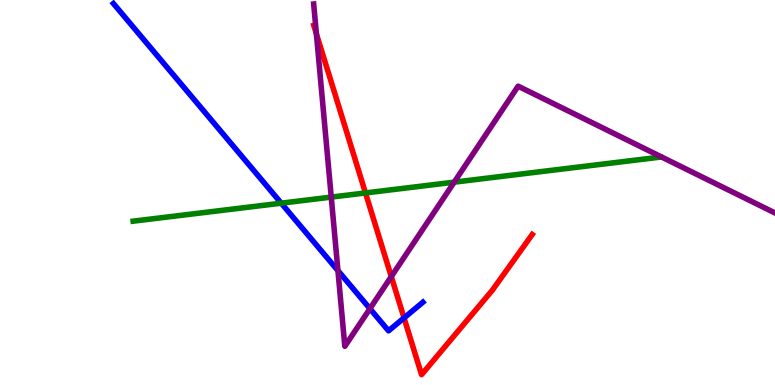[{'lines': ['blue', 'red'], 'intersections': [{'x': 5.21, 'y': 1.74}]}, {'lines': ['green', 'red'], 'intersections': [{'x': 4.72, 'y': 4.99}]}, {'lines': ['purple', 'red'], 'intersections': [{'x': 4.08, 'y': 9.12}, {'x': 5.05, 'y': 2.82}]}, {'lines': ['blue', 'green'], 'intersections': [{'x': 3.63, 'y': 4.72}]}, {'lines': ['blue', 'purple'], 'intersections': [{'x': 4.36, 'y': 2.97}, {'x': 4.77, 'y': 1.98}]}, {'lines': ['green', 'purple'], 'intersections': [{'x': 4.27, 'y': 4.88}, {'x': 5.86, 'y': 5.27}]}]